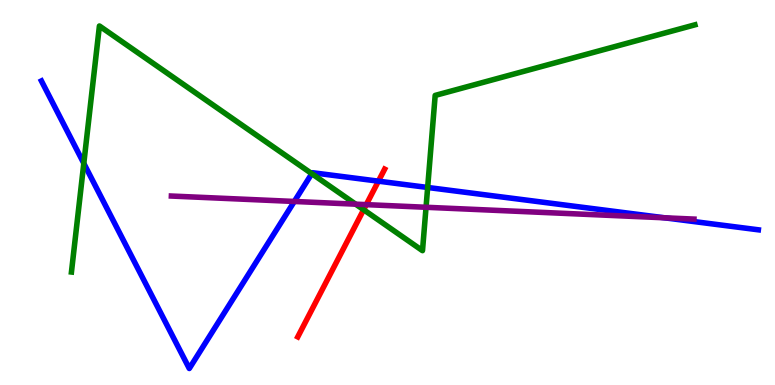[{'lines': ['blue', 'red'], 'intersections': [{'x': 4.88, 'y': 5.29}]}, {'lines': ['green', 'red'], 'intersections': [{'x': 4.69, 'y': 4.55}]}, {'lines': ['purple', 'red'], 'intersections': [{'x': 4.73, 'y': 4.68}]}, {'lines': ['blue', 'green'], 'intersections': [{'x': 1.08, 'y': 5.76}, {'x': 4.02, 'y': 5.49}, {'x': 5.52, 'y': 5.13}]}, {'lines': ['blue', 'purple'], 'intersections': [{'x': 3.8, 'y': 4.77}, {'x': 8.58, 'y': 4.34}]}, {'lines': ['green', 'purple'], 'intersections': [{'x': 4.59, 'y': 4.7}, {'x': 5.5, 'y': 4.62}]}]